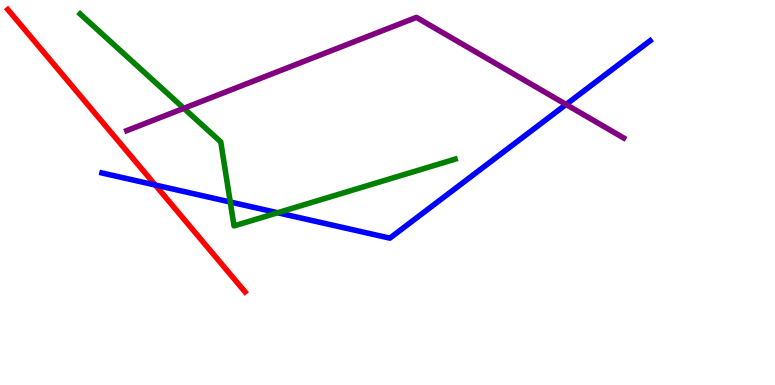[{'lines': ['blue', 'red'], 'intersections': [{'x': 2.0, 'y': 5.19}]}, {'lines': ['green', 'red'], 'intersections': []}, {'lines': ['purple', 'red'], 'intersections': []}, {'lines': ['blue', 'green'], 'intersections': [{'x': 2.97, 'y': 4.75}, {'x': 3.58, 'y': 4.47}]}, {'lines': ['blue', 'purple'], 'intersections': [{'x': 7.3, 'y': 7.29}]}, {'lines': ['green', 'purple'], 'intersections': [{'x': 2.37, 'y': 7.19}]}]